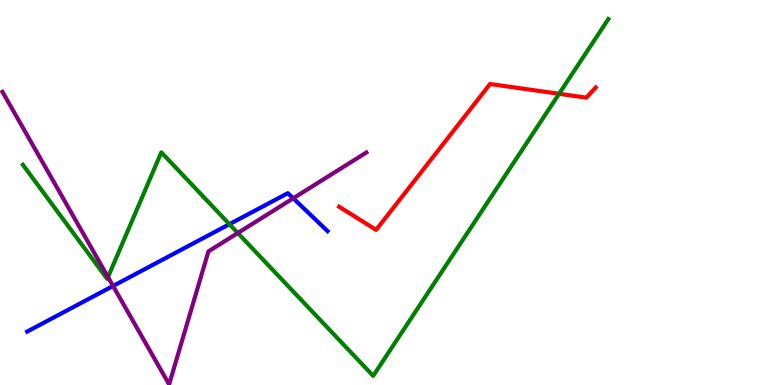[{'lines': ['blue', 'red'], 'intersections': []}, {'lines': ['green', 'red'], 'intersections': [{'x': 7.21, 'y': 7.56}]}, {'lines': ['purple', 'red'], 'intersections': []}, {'lines': ['blue', 'green'], 'intersections': [{'x': 2.96, 'y': 4.18}]}, {'lines': ['blue', 'purple'], 'intersections': [{'x': 1.46, 'y': 2.57}, {'x': 3.78, 'y': 4.85}]}, {'lines': ['green', 'purple'], 'intersections': [{'x': 1.39, 'y': 2.8}, {'x': 3.07, 'y': 3.95}]}]